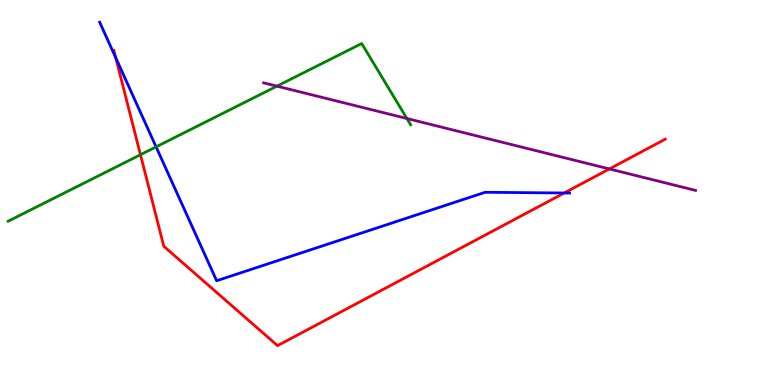[{'lines': ['blue', 'red'], 'intersections': [{'x': 1.49, 'y': 8.5}, {'x': 7.28, 'y': 4.99}]}, {'lines': ['green', 'red'], 'intersections': [{'x': 1.81, 'y': 5.98}]}, {'lines': ['purple', 'red'], 'intersections': [{'x': 7.86, 'y': 5.61}]}, {'lines': ['blue', 'green'], 'intersections': [{'x': 2.01, 'y': 6.18}]}, {'lines': ['blue', 'purple'], 'intersections': []}, {'lines': ['green', 'purple'], 'intersections': [{'x': 3.57, 'y': 7.76}, {'x': 5.25, 'y': 6.92}]}]